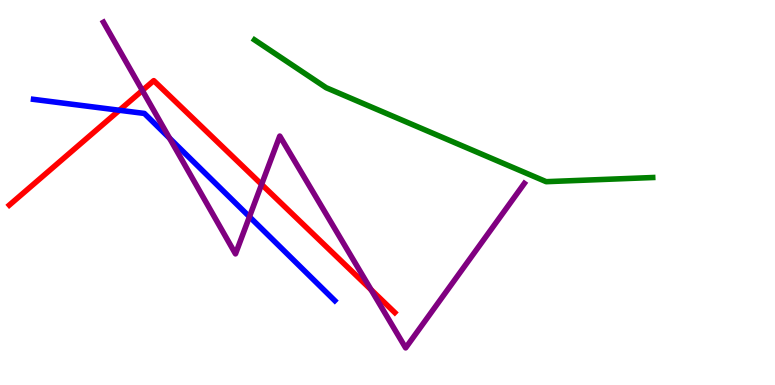[{'lines': ['blue', 'red'], 'intersections': [{'x': 1.54, 'y': 7.14}]}, {'lines': ['green', 'red'], 'intersections': []}, {'lines': ['purple', 'red'], 'intersections': [{'x': 1.84, 'y': 7.65}, {'x': 3.38, 'y': 5.21}, {'x': 4.79, 'y': 2.47}]}, {'lines': ['blue', 'green'], 'intersections': []}, {'lines': ['blue', 'purple'], 'intersections': [{'x': 2.19, 'y': 6.41}, {'x': 3.22, 'y': 4.37}]}, {'lines': ['green', 'purple'], 'intersections': []}]